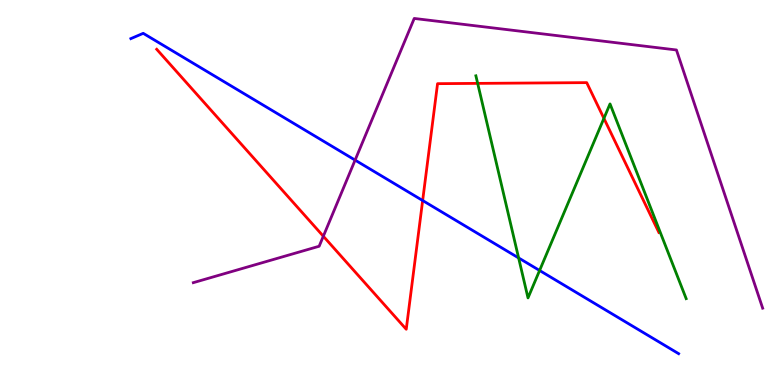[{'lines': ['blue', 'red'], 'intersections': [{'x': 5.45, 'y': 4.79}]}, {'lines': ['green', 'red'], 'intersections': [{'x': 6.16, 'y': 7.83}, {'x': 7.79, 'y': 6.93}]}, {'lines': ['purple', 'red'], 'intersections': [{'x': 4.17, 'y': 3.86}]}, {'lines': ['blue', 'green'], 'intersections': [{'x': 6.69, 'y': 3.3}, {'x': 6.96, 'y': 2.97}]}, {'lines': ['blue', 'purple'], 'intersections': [{'x': 4.58, 'y': 5.84}]}, {'lines': ['green', 'purple'], 'intersections': []}]